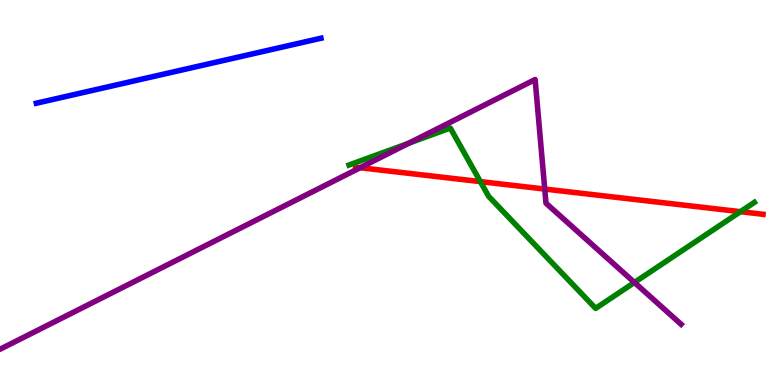[{'lines': ['blue', 'red'], 'intersections': []}, {'lines': ['green', 'red'], 'intersections': [{'x': 6.2, 'y': 5.28}, {'x': 9.55, 'y': 4.5}]}, {'lines': ['purple', 'red'], 'intersections': [{'x': 4.65, 'y': 5.64}, {'x': 7.03, 'y': 5.09}]}, {'lines': ['blue', 'green'], 'intersections': []}, {'lines': ['blue', 'purple'], 'intersections': []}, {'lines': ['green', 'purple'], 'intersections': [{'x': 5.28, 'y': 6.28}, {'x': 8.19, 'y': 2.66}]}]